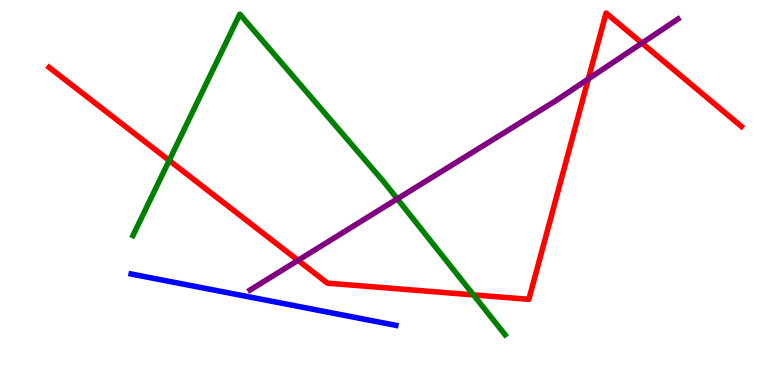[{'lines': ['blue', 'red'], 'intersections': []}, {'lines': ['green', 'red'], 'intersections': [{'x': 2.18, 'y': 5.83}, {'x': 6.11, 'y': 2.34}]}, {'lines': ['purple', 'red'], 'intersections': [{'x': 3.85, 'y': 3.24}, {'x': 7.59, 'y': 7.95}, {'x': 8.28, 'y': 8.88}]}, {'lines': ['blue', 'green'], 'intersections': []}, {'lines': ['blue', 'purple'], 'intersections': []}, {'lines': ['green', 'purple'], 'intersections': [{'x': 5.13, 'y': 4.83}]}]